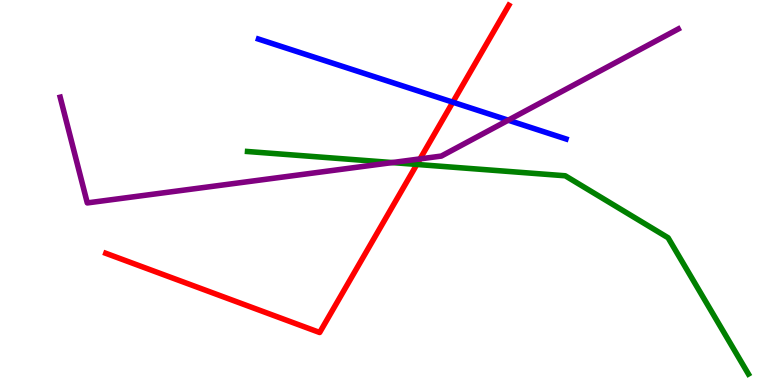[{'lines': ['blue', 'red'], 'intersections': [{'x': 5.84, 'y': 7.35}]}, {'lines': ['green', 'red'], 'intersections': [{'x': 5.38, 'y': 5.73}]}, {'lines': ['purple', 'red'], 'intersections': [{'x': 5.42, 'y': 5.87}]}, {'lines': ['blue', 'green'], 'intersections': []}, {'lines': ['blue', 'purple'], 'intersections': [{'x': 6.56, 'y': 6.88}]}, {'lines': ['green', 'purple'], 'intersections': [{'x': 5.06, 'y': 5.78}]}]